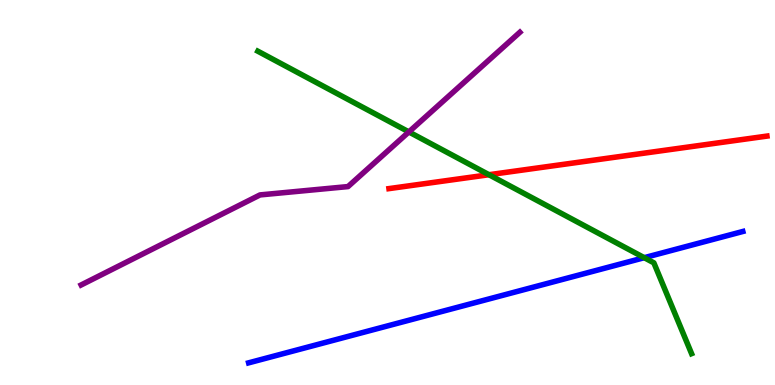[{'lines': ['blue', 'red'], 'intersections': []}, {'lines': ['green', 'red'], 'intersections': [{'x': 6.31, 'y': 5.46}]}, {'lines': ['purple', 'red'], 'intersections': []}, {'lines': ['blue', 'green'], 'intersections': [{'x': 8.31, 'y': 3.31}]}, {'lines': ['blue', 'purple'], 'intersections': []}, {'lines': ['green', 'purple'], 'intersections': [{'x': 5.28, 'y': 6.57}]}]